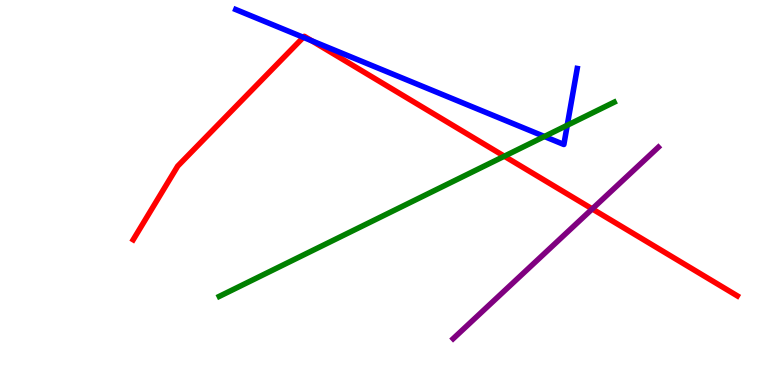[{'lines': ['blue', 'red'], 'intersections': [{'x': 3.91, 'y': 9.03}, {'x': 4.02, 'y': 8.94}]}, {'lines': ['green', 'red'], 'intersections': [{'x': 6.51, 'y': 5.94}]}, {'lines': ['purple', 'red'], 'intersections': [{'x': 7.64, 'y': 4.57}]}, {'lines': ['blue', 'green'], 'intersections': [{'x': 7.02, 'y': 6.45}, {'x': 7.32, 'y': 6.75}]}, {'lines': ['blue', 'purple'], 'intersections': []}, {'lines': ['green', 'purple'], 'intersections': []}]